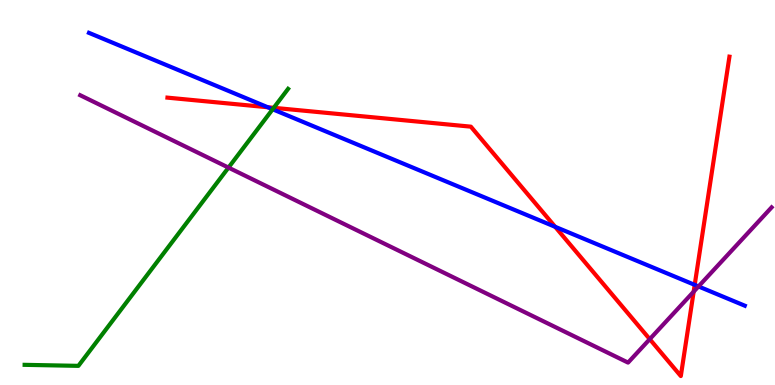[{'lines': ['blue', 'red'], 'intersections': [{'x': 3.45, 'y': 7.21}, {'x': 7.16, 'y': 4.11}, {'x': 8.96, 'y': 2.6}]}, {'lines': ['green', 'red'], 'intersections': [{'x': 3.53, 'y': 7.2}]}, {'lines': ['purple', 'red'], 'intersections': [{'x': 8.38, 'y': 1.19}, {'x': 8.95, 'y': 2.42}]}, {'lines': ['blue', 'green'], 'intersections': [{'x': 3.52, 'y': 7.16}]}, {'lines': ['blue', 'purple'], 'intersections': [{'x': 9.01, 'y': 2.56}]}, {'lines': ['green', 'purple'], 'intersections': [{'x': 2.95, 'y': 5.65}]}]